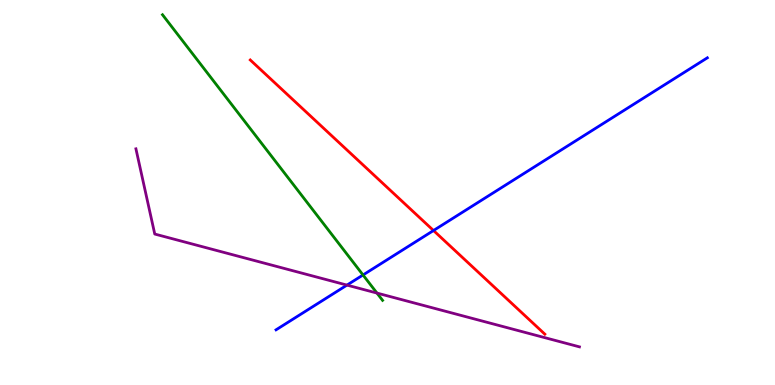[{'lines': ['blue', 'red'], 'intersections': [{'x': 5.59, 'y': 4.01}]}, {'lines': ['green', 'red'], 'intersections': []}, {'lines': ['purple', 'red'], 'intersections': []}, {'lines': ['blue', 'green'], 'intersections': [{'x': 4.68, 'y': 2.86}]}, {'lines': ['blue', 'purple'], 'intersections': [{'x': 4.48, 'y': 2.59}]}, {'lines': ['green', 'purple'], 'intersections': [{'x': 4.86, 'y': 2.39}]}]